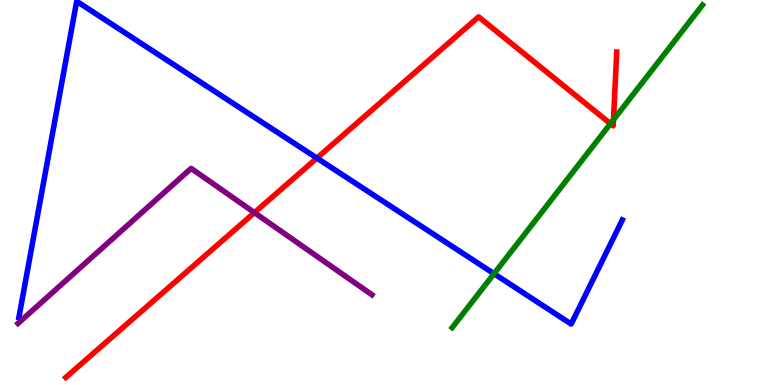[{'lines': ['blue', 'red'], 'intersections': [{'x': 4.09, 'y': 5.89}]}, {'lines': ['green', 'red'], 'intersections': [{'x': 7.88, 'y': 6.79}, {'x': 7.92, 'y': 6.89}]}, {'lines': ['purple', 'red'], 'intersections': [{'x': 3.28, 'y': 4.48}]}, {'lines': ['blue', 'green'], 'intersections': [{'x': 6.37, 'y': 2.89}]}, {'lines': ['blue', 'purple'], 'intersections': []}, {'lines': ['green', 'purple'], 'intersections': []}]